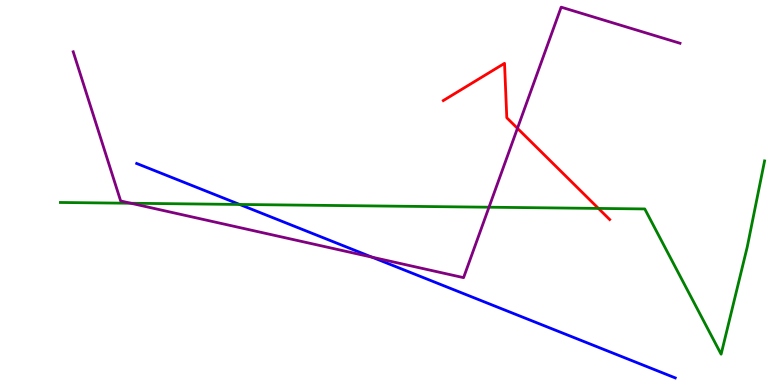[{'lines': ['blue', 'red'], 'intersections': []}, {'lines': ['green', 'red'], 'intersections': [{'x': 7.72, 'y': 4.59}]}, {'lines': ['purple', 'red'], 'intersections': [{'x': 6.68, 'y': 6.67}]}, {'lines': ['blue', 'green'], 'intersections': [{'x': 3.09, 'y': 4.69}]}, {'lines': ['blue', 'purple'], 'intersections': [{'x': 4.8, 'y': 3.32}]}, {'lines': ['green', 'purple'], 'intersections': [{'x': 1.69, 'y': 4.72}, {'x': 6.31, 'y': 4.62}]}]